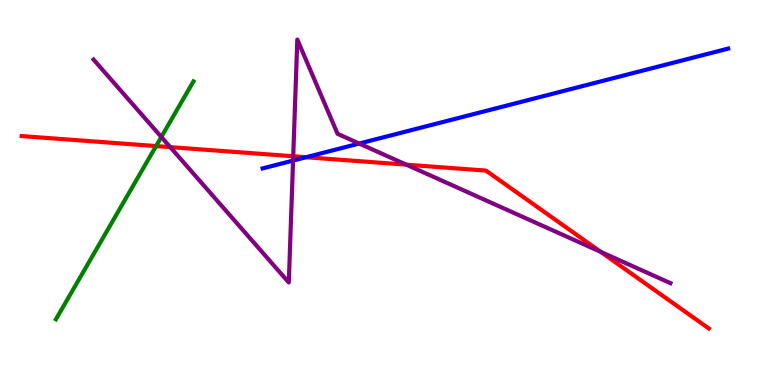[{'lines': ['blue', 'red'], 'intersections': [{'x': 3.95, 'y': 5.92}]}, {'lines': ['green', 'red'], 'intersections': [{'x': 2.01, 'y': 6.21}]}, {'lines': ['purple', 'red'], 'intersections': [{'x': 2.2, 'y': 6.18}, {'x': 3.78, 'y': 5.94}, {'x': 5.24, 'y': 5.72}, {'x': 7.75, 'y': 3.46}]}, {'lines': ['blue', 'green'], 'intersections': []}, {'lines': ['blue', 'purple'], 'intersections': [{'x': 3.78, 'y': 5.83}, {'x': 4.64, 'y': 6.27}]}, {'lines': ['green', 'purple'], 'intersections': [{'x': 2.08, 'y': 6.44}]}]